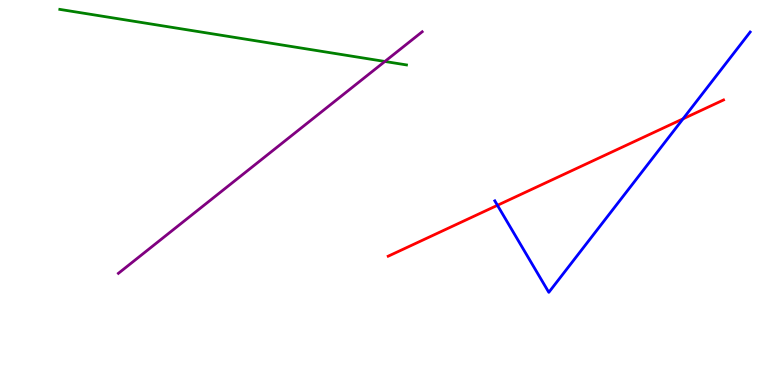[{'lines': ['blue', 'red'], 'intersections': [{'x': 6.42, 'y': 4.67}, {'x': 8.81, 'y': 6.91}]}, {'lines': ['green', 'red'], 'intersections': []}, {'lines': ['purple', 'red'], 'intersections': []}, {'lines': ['blue', 'green'], 'intersections': []}, {'lines': ['blue', 'purple'], 'intersections': []}, {'lines': ['green', 'purple'], 'intersections': [{'x': 4.97, 'y': 8.4}]}]